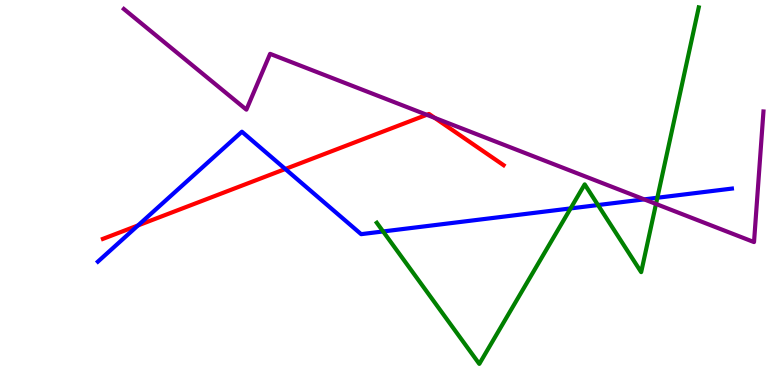[{'lines': ['blue', 'red'], 'intersections': [{'x': 1.78, 'y': 4.14}, {'x': 3.68, 'y': 5.61}]}, {'lines': ['green', 'red'], 'intersections': []}, {'lines': ['purple', 'red'], 'intersections': [{'x': 5.51, 'y': 7.02}, {'x': 5.61, 'y': 6.94}]}, {'lines': ['blue', 'green'], 'intersections': [{'x': 4.94, 'y': 3.99}, {'x': 7.36, 'y': 4.59}, {'x': 7.72, 'y': 4.67}, {'x': 8.48, 'y': 4.86}]}, {'lines': ['blue', 'purple'], 'intersections': [{'x': 8.31, 'y': 4.82}]}, {'lines': ['green', 'purple'], 'intersections': [{'x': 8.46, 'y': 4.7}]}]